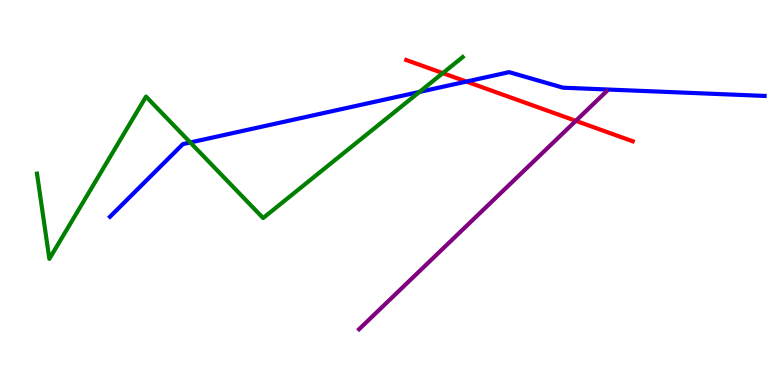[{'lines': ['blue', 'red'], 'intersections': [{'x': 6.02, 'y': 7.88}]}, {'lines': ['green', 'red'], 'intersections': [{'x': 5.71, 'y': 8.1}]}, {'lines': ['purple', 'red'], 'intersections': [{'x': 7.43, 'y': 6.86}]}, {'lines': ['blue', 'green'], 'intersections': [{'x': 2.46, 'y': 6.3}, {'x': 5.41, 'y': 7.61}]}, {'lines': ['blue', 'purple'], 'intersections': []}, {'lines': ['green', 'purple'], 'intersections': []}]